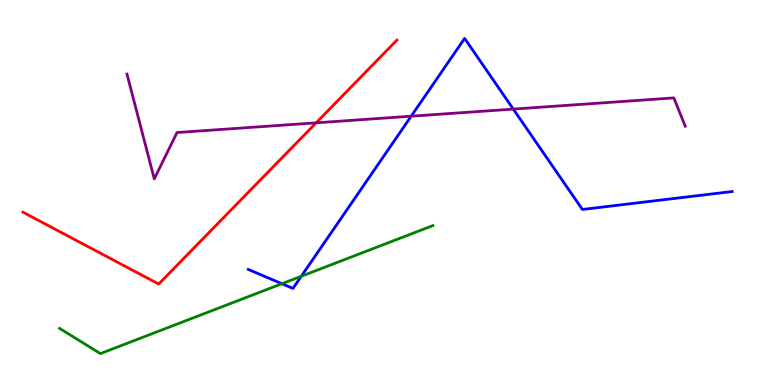[{'lines': ['blue', 'red'], 'intersections': []}, {'lines': ['green', 'red'], 'intersections': []}, {'lines': ['purple', 'red'], 'intersections': [{'x': 4.08, 'y': 6.81}]}, {'lines': ['blue', 'green'], 'intersections': [{'x': 3.64, 'y': 2.63}, {'x': 3.89, 'y': 2.82}]}, {'lines': ['blue', 'purple'], 'intersections': [{'x': 5.31, 'y': 6.98}, {'x': 6.62, 'y': 7.17}]}, {'lines': ['green', 'purple'], 'intersections': []}]